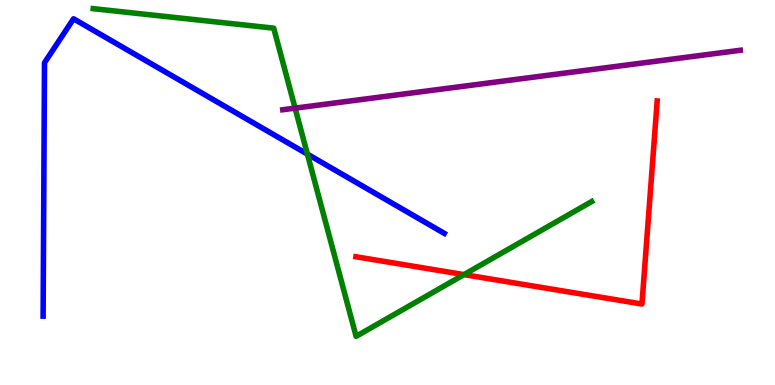[{'lines': ['blue', 'red'], 'intersections': []}, {'lines': ['green', 'red'], 'intersections': [{'x': 5.99, 'y': 2.87}]}, {'lines': ['purple', 'red'], 'intersections': []}, {'lines': ['blue', 'green'], 'intersections': [{'x': 3.97, 'y': 6.0}]}, {'lines': ['blue', 'purple'], 'intersections': []}, {'lines': ['green', 'purple'], 'intersections': [{'x': 3.81, 'y': 7.19}]}]